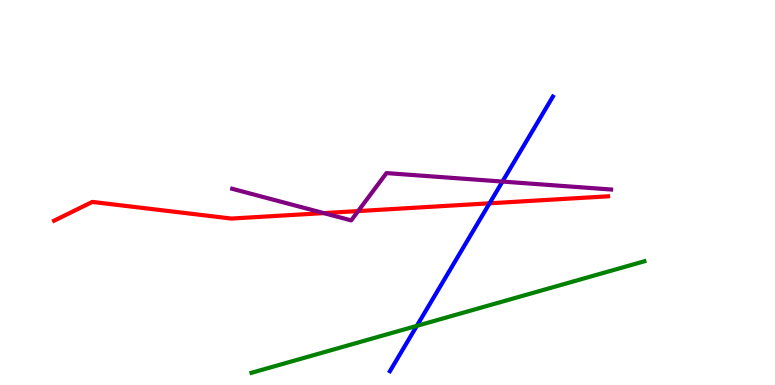[{'lines': ['blue', 'red'], 'intersections': [{'x': 6.32, 'y': 4.72}]}, {'lines': ['green', 'red'], 'intersections': []}, {'lines': ['purple', 'red'], 'intersections': [{'x': 4.18, 'y': 4.46}, {'x': 4.62, 'y': 4.52}]}, {'lines': ['blue', 'green'], 'intersections': [{'x': 5.38, 'y': 1.54}]}, {'lines': ['blue', 'purple'], 'intersections': [{'x': 6.48, 'y': 5.28}]}, {'lines': ['green', 'purple'], 'intersections': []}]